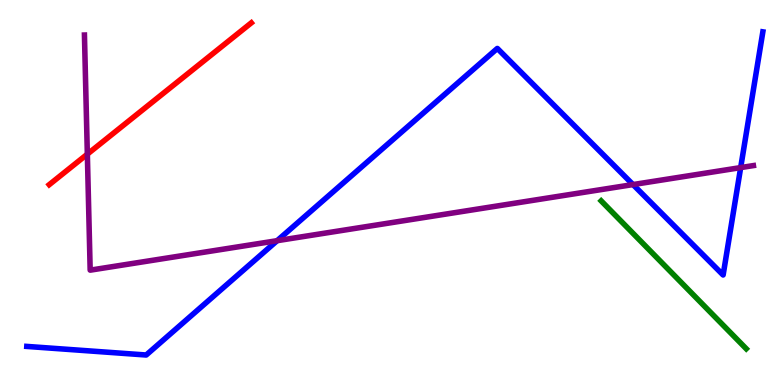[{'lines': ['blue', 'red'], 'intersections': []}, {'lines': ['green', 'red'], 'intersections': []}, {'lines': ['purple', 'red'], 'intersections': [{'x': 1.13, 'y': 6.0}]}, {'lines': ['blue', 'green'], 'intersections': []}, {'lines': ['blue', 'purple'], 'intersections': [{'x': 3.58, 'y': 3.75}, {'x': 8.17, 'y': 5.21}, {'x': 9.56, 'y': 5.65}]}, {'lines': ['green', 'purple'], 'intersections': []}]